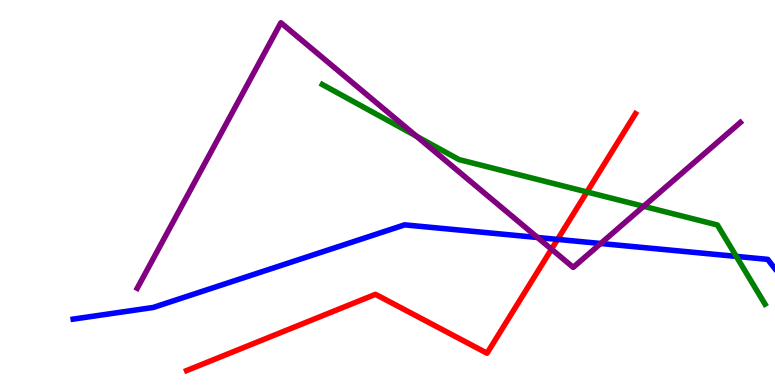[{'lines': ['blue', 'red'], 'intersections': [{'x': 7.19, 'y': 3.78}]}, {'lines': ['green', 'red'], 'intersections': [{'x': 7.57, 'y': 5.01}]}, {'lines': ['purple', 'red'], 'intersections': [{'x': 7.12, 'y': 3.53}]}, {'lines': ['blue', 'green'], 'intersections': [{'x': 9.5, 'y': 3.34}]}, {'lines': ['blue', 'purple'], 'intersections': [{'x': 6.94, 'y': 3.83}, {'x': 7.75, 'y': 3.68}]}, {'lines': ['green', 'purple'], 'intersections': [{'x': 5.37, 'y': 6.46}, {'x': 8.3, 'y': 4.64}]}]